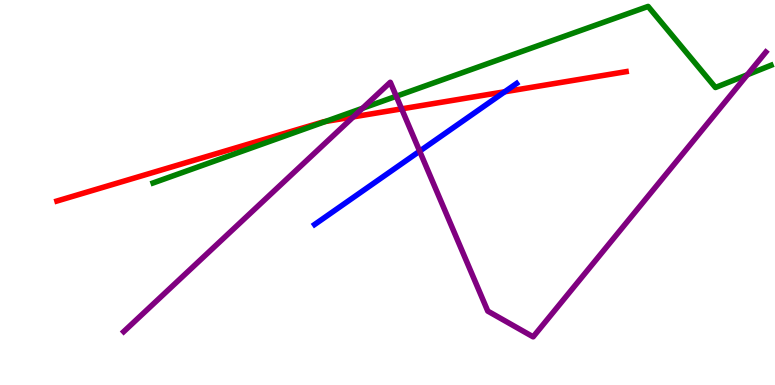[{'lines': ['blue', 'red'], 'intersections': [{'x': 6.51, 'y': 7.62}]}, {'lines': ['green', 'red'], 'intersections': [{'x': 4.2, 'y': 6.84}]}, {'lines': ['purple', 'red'], 'intersections': [{'x': 4.56, 'y': 6.96}, {'x': 5.18, 'y': 7.17}]}, {'lines': ['blue', 'green'], 'intersections': []}, {'lines': ['blue', 'purple'], 'intersections': [{'x': 5.41, 'y': 6.07}]}, {'lines': ['green', 'purple'], 'intersections': [{'x': 4.68, 'y': 7.19}, {'x': 5.11, 'y': 7.5}, {'x': 9.64, 'y': 8.06}]}]